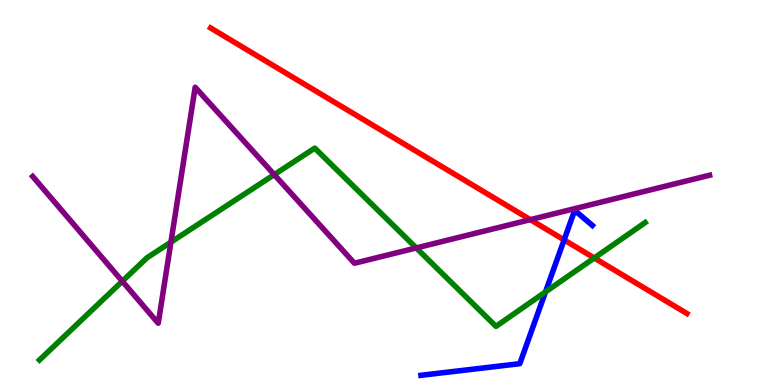[{'lines': ['blue', 'red'], 'intersections': [{'x': 7.28, 'y': 3.77}]}, {'lines': ['green', 'red'], 'intersections': [{'x': 7.67, 'y': 3.3}]}, {'lines': ['purple', 'red'], 'intersections': [{'x': 6.84, 'y': 4.29}]}, {'lines': ['blue', 'green'], 'intersections': [{'x': 7.04, 'y': 2.42}]}, {'lines': ['blue', 'purple'], 'intersections': []}, {'lines': ['green', 'purple'], 'intersections': [{'x': 1.58, 'y': 2.69}, {'x': 2.21, 'y': 3.71}, {'x': 3.54, 'y': 5.46}, {'x': 5.37, 'y': 3.56}]}]